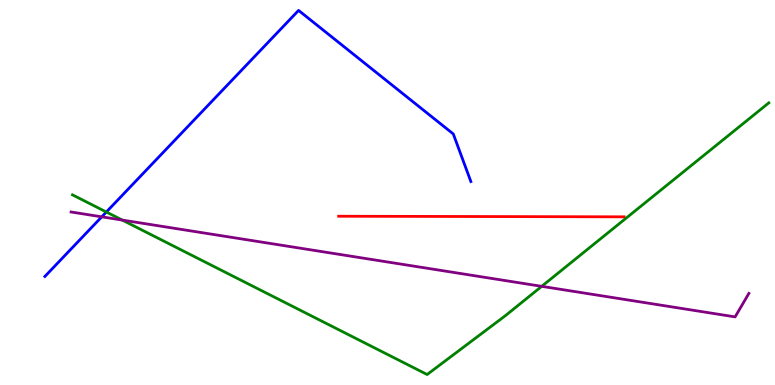[{'lines': ['blue', 'red'], 'intersections': []}, {'lines': ['green', 'red'], 'intersections': []}, {'lines': ['purple', 'red'], 'intersections': []}, {'lines': ['blue', 'green'], 'intersections': [{'x': 1.37, 'y': 4.49}]}, {'lines': ['blue', 'purple'], 'intersections': [{'x': 1.31, 'y': 4.37}]}, {'lines': ['green', 'purple'], 'intersections': [{'x': 1.58, 'y': 4.28}, {'x': 6.99, 'y': 2.56}]}]